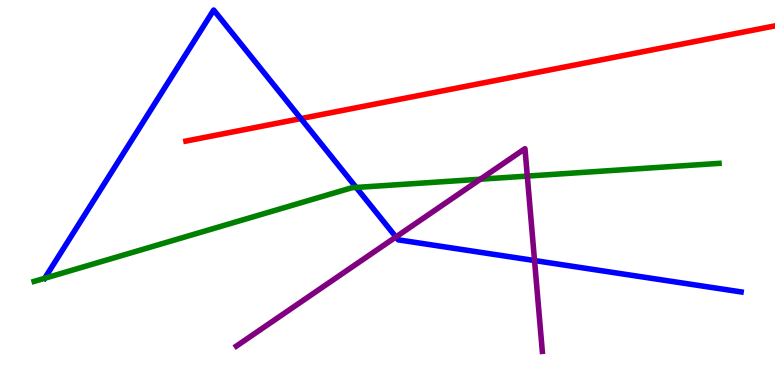[{'lines': ['blue', 'red'], 'intersections': [{'x': 3.88, 'y': 6.92}]}, {'lines': ['green', 'red'], 'intersections': []}, {'lines': ['purple', 'red'], 'intersections': []}, {'lines': ['blue', 'green'], 'intersections': [{'x': 0.577, 'y': 2.77}, {'x': 4.6, 'y': 5.13}]}, {'lines': ['blue', 'purple'], 'intersections': [{'x': 5.11, 'y': 3.85}, {'x': 6.9, 'y': 3.23}]}, {'lines': ['green', 'purple'], 'intersections': [{'x': 6.2, 'y': 5.35}, {'x': 6.8, 'y': 5.43}]}]